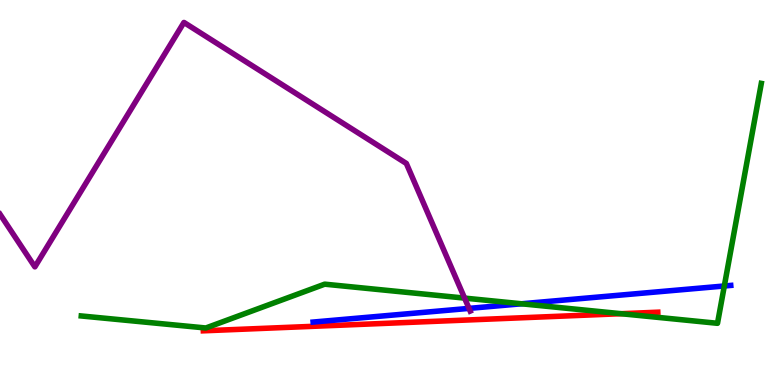[{'lines': ['blue', 'red'], 'intersections': []}, {'lines': ['green', 'red'], 'intersections': [{'x': 8.01, 'y': 1.85}]}, {'lines': ['purple', 'red'], 'intersections': []}, {'lines': ['blue', 'green'], 'intersections': [{'x': 6.73, 'y': 2.11}, {'x': 9.35, 'y': 2.57}]}, {'lines': ['blue', 'purple'], 'intersections': [{'x': 6.05, 'y': 1.99}]}, {'lines': ['green', 'purple'], 'intersections': [{'x': 5.99, 'y': 2.26}]}]